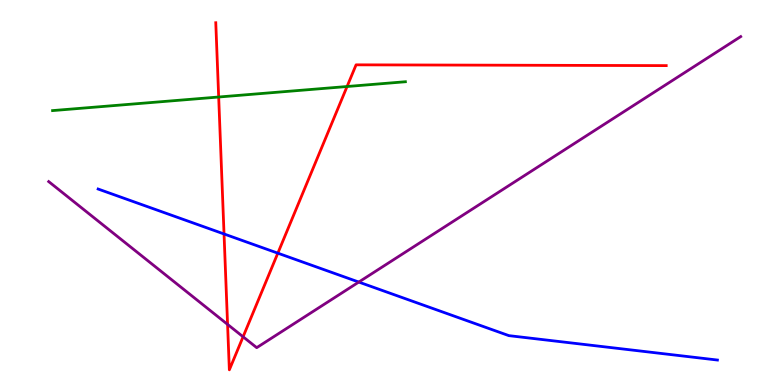[{'lines': ['blue', 'red'], 'intersections': [{'x': 2.89, 'y': 3.92}, {'x': 3.58, 'y': 3.42}]}, {'lines': ['green', 'red'], 'intersections': [{'x': 2.82, 'y': 7.48}, {'x': 4.48, 'y': 7.75}]}, {'lines': ['purple', 'red'], 'intersections': [{'x': 2.94, 'y': 1.57}, {'x': 3.14, 'y': 1.25}]}, {'lines': ['blue', 'green'], 'intersections': []}, {'lines': ['blue', 'purple'], 'intersections': [{'x': 4.63, 'y': 2.67}]}, {'lines': ['green', 'purple'], 'intersections': []}]